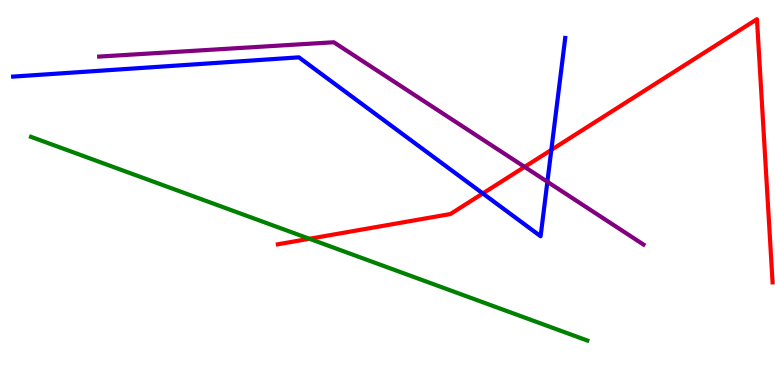[{'lines': ['blue', 'red'], 'intersections': [{'x': 6.23, 'y': 4.98}, {'x': 7.11, 'y': 6.11}]}, {'lines': ['green', 'red'], 'intersections': [{'x': 3.99, 'y': 3.8}]}, {'lines': ['purple', 'red'], 'intersections': [{'x': 6.77, 'y': 5.67}]}, {'lines': ['blue', 'green'], 'intersections': []}, {'lines': ['blue', 'purple'], 'intersections': [{'x': 7.06, 'y': 5.28}]}, {'lines': ['green', 'purple'], 'intersections': []}]